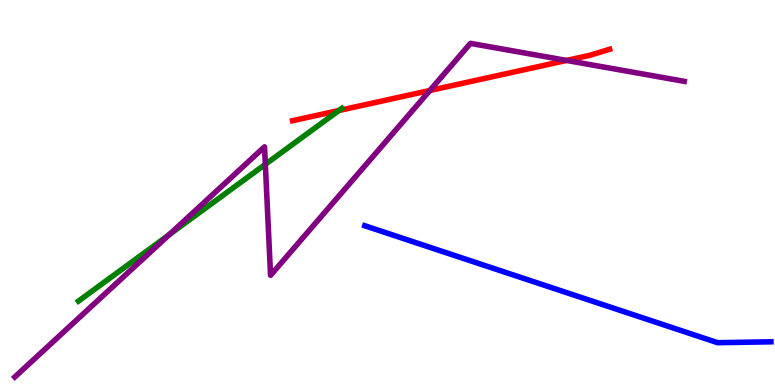[{'lines': ['blue', 'red'], 'intersections': []}, {'lines': ['green', 'red'], 'intersections': [{'x': 4.37, 'y': 7.13}]}, {'lines': ['purple', 'red'], 'intersections': [{'x': 5.55, 'y': 7.65}, {'x': 7.31, 'y': 8.43}]}, {'lines': ['blue', 'green'], 'intersections': []}, {'lines': ['blue', 'purple'], 'intersections': []}, {'lines': ['green', 'purple'], 'intersections': [{'x': 2.18, 'y': 3.9}, {'x': 3.42, 'y': 5.73}]}]